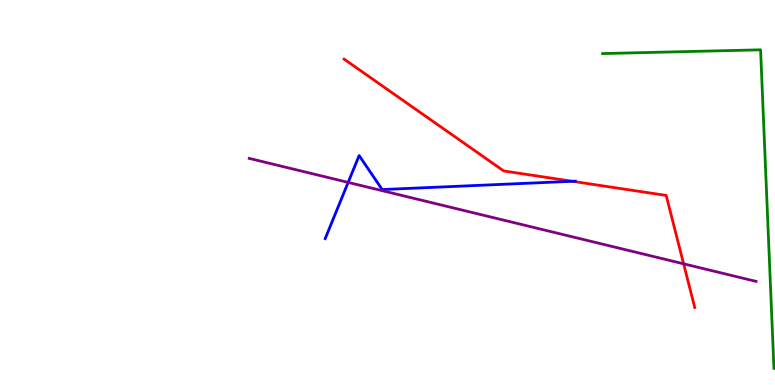[{'lines': ['blue', 'red'], 'intersections': [{'x': 7.38, 'y': 5.29}]}, {'lines': ['green', 'red'], 'intersections': []}, {'lines': ['purple', 'red'], 'intersections': [{'x': 8.82, 'y': 3.15}]}, {'lines': ['blue', 'green'], 'intersections': []}, {'lines': ['blue', 'purple'], 'intersections': [{'x': 4.49, 'y': 5.26}]}, {'lines': ['green', 'purple'], 'intersections': []}]